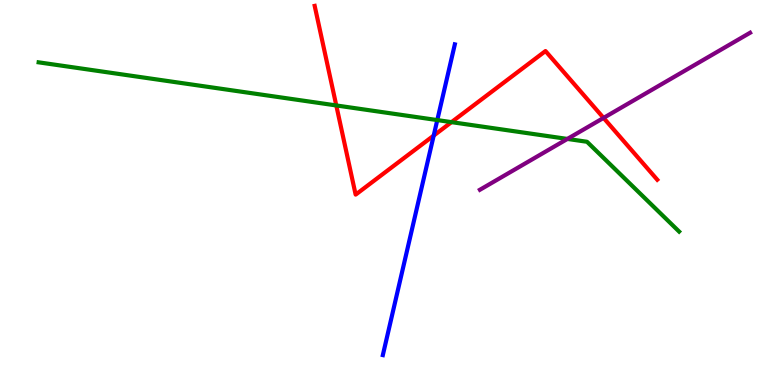[{'lines': ['blue', 'red'], 'intersections': [{'x': 5.6, 'y': 6.48}]}, {'lines': ['green', 'red'], 'intersections': [{'x': 4.34, 'y': 7.26}, {'x': 5.83, 'y': 6.83}]}, {'lines': ['purple', 'red'], 'intersections': [{'x': 7.79, 'y': 6.94}]}, {'lines': ['blue', 'green'], 'intersections': [{'x': 5.64, 'y': 6.88}]}, {'lines': ['blue', 'purple'], 'intersections': []}, {'lines': ['green', 'purple'], 'intersections': [{'x': 7.32, 'y': 6.39}]}]